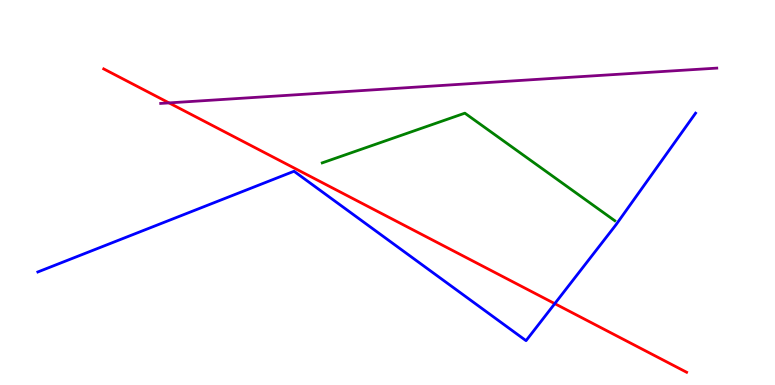[{'lines': ['blue', 'red'], 'intersections': [{'x': 7.16, 'y': 2.11}]}, {'lines': ['green', 'red'], 'intersections': []}, {'lines': ['purple', 'red'], 'intersections': [{'x': 2.18, 'y': 7.33}]}, {'lines': ['blue', 'green'], 'intersections': []}, {'lines': ['blue', 'purple'], 'intersections': []}, {'lines': ['green', 'purple'], 'intersections': []}]